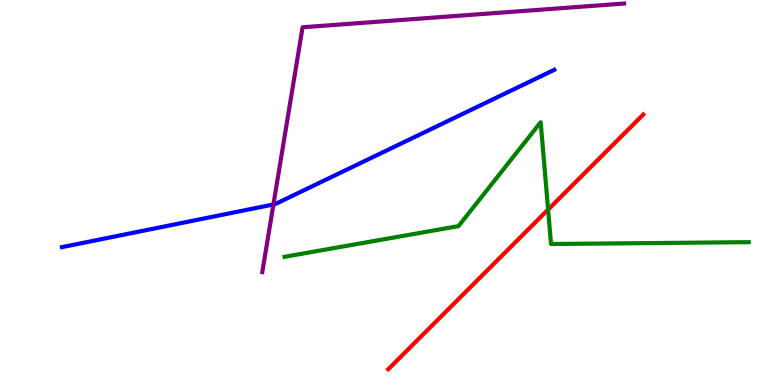[{'lines': ['blue', 'red'], 'intersections': []}, {'lines': ['green', 'red'], 'intersections': [{'x': 7.07, 'y': 4.56}]}, {'lines': ['purple', 'red'], 'intersections': []}, {'lines': ['blue', 'green'], 'intersections': []}, {'lines': ['blue', 'purple'], 'intersections': [{'x': 3.53, 'y': 4.69}]}, {'lines': ['green', 'purple'], 'intersections': []}]